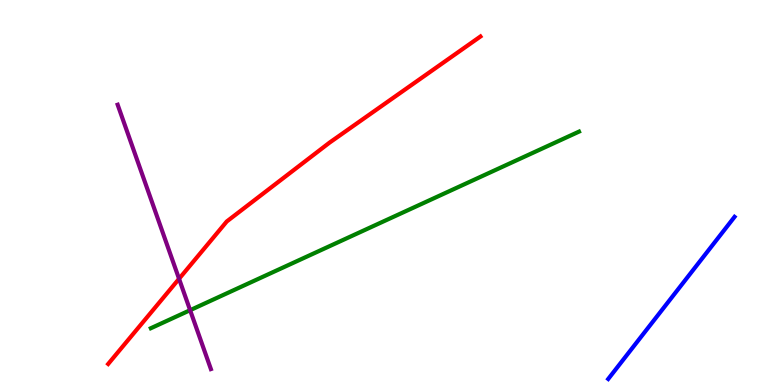[{'lines': ['blue', 'red'], 'intersections': []}, {'lines': ['green', 'red'], 'intersections': []}, {'lines': ['purple', 'red'], 'intersections': [{'x': 2.31, 'y': 2.76}]}, {'lines': ['blue', 'green'], 'intersections': []}, {'lines': ['blue', 'purple'], 'intersections': []}, {'lines': ['green', 'purple'], 'intersections': [{'x': 2.45, 'y': 1.94}]}]